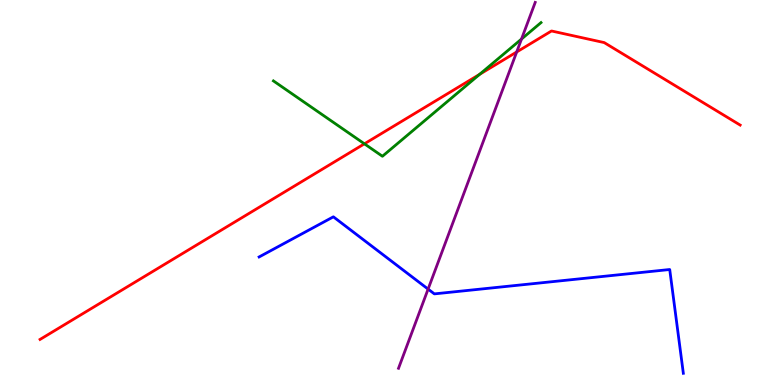[{'lines': ['blue', 'red'], 'intersections': []}, {'lines': ['green', 'red'], 'intersections': [{'x': 4.7, 'y': 6.26}, {'x': 6.19, 'y': 8.07}]}, {'lines': ['purple', 'red'], 'intersections': [{'x': 6.67, 'y': 8.65}]}, {'lines': ['blue', 'green'], 'intersections': []}, {'lines': ['blue', 'purple'], 'intersections': [{'x': 5.52, 'y': 2.49}]}, {'lines': ['green', 'purple'], 'intersections': [{'x': 6.73, 'y': 8.99}]}]